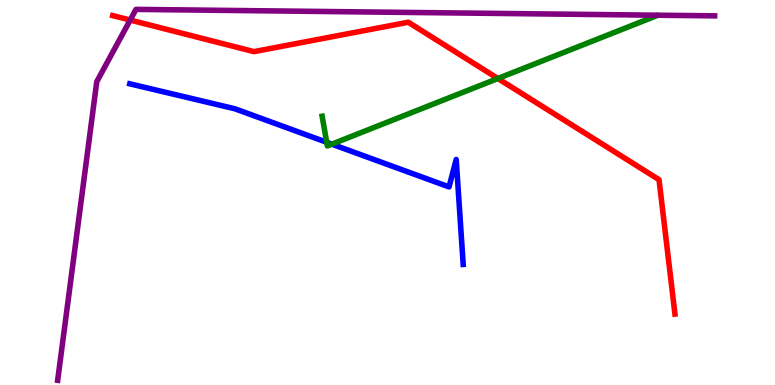[{'lines': ['blue', 'red'], 'intersections': []}, {'lines': ['green', 'red'], 'intersections': [{'x': 6.42, 'y': 7.96}]}, {'lines': ['purple', 'red'], 'intersections': [{'x': 1.68, 'y': 9.48}]}, {'lines': ['blue', 'green'], 'intersections': [{'x': 4.22, 'y': 6.3}, {'x': 4.28, 'y': 6.26}]}, {'lines': ['blue', 'purple'], 'intersections': []}, {'lines': ['green', 'purple'], 'intersections': []}]